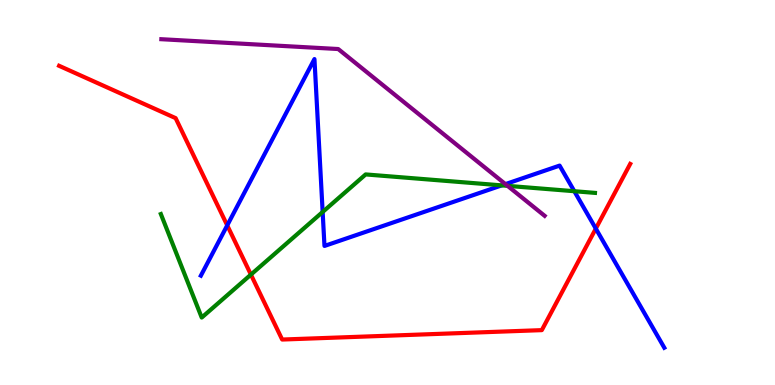[{'lines': ['blue', 'red'], 'intersections': [{'x': 2.93, 'y': 4.15}, {'x': 7.69, 'y': 4.06}]}, {'lines': ['green', 'red'], 'intersections': [{'x': 3.24, 'y': 2.87}]}, {'lines': ['purple', 'red'], 'intersections': []}, {'lines': ['blue', 'green'], 'intersections': [{'x': 4.16, 'y': 4.49}, {'x': 6.47, 'y': 5.18}, {'x': 7.41, 'y': 5.03}]}, {'lines': ['blue', 'purple'], 'intersections': [{'x': 6.52, 'y': 5.22}]}, {'lines': ['green', 'purple'], 'intersections': [{'x': 6.55, 'y': 5.17}]}]